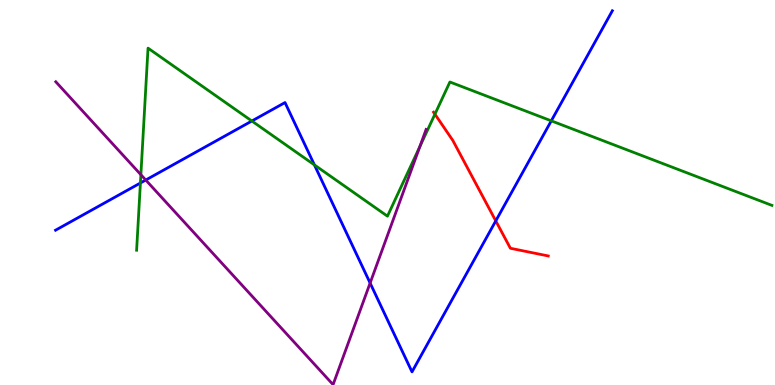[{'lines': ['blue', 'red'], 'intersections': [{'x': 6.4, 'y': 4.26}]}, {'lines': ['green', 'red'], 'intersections': [{'x': 5.61, 'y': 7.03}]}, {'lines': ['purple', 'red'], 'intersections': []}, {'lines': ['blue', 'green'], 'intersections': [{'x': 1.81, 'y': 5.25}, {'x': 3.25, 'y': 6.86}, {'x': 4.06, 'y': 5.72}, {'x': 7.11, 'y': 6.86}]}, {'lines': ['blue', 'purple'], 'intersections': [{'x': 1.88, 'y': 5.32}, {'x': 4.78, 'y': 2.65}]}, {'lines': ['green', 'purple'], 'intersections': [{'x': 1.82, 'y': 5.46}, {'x': 5.42, 'y': 6.2}]}]